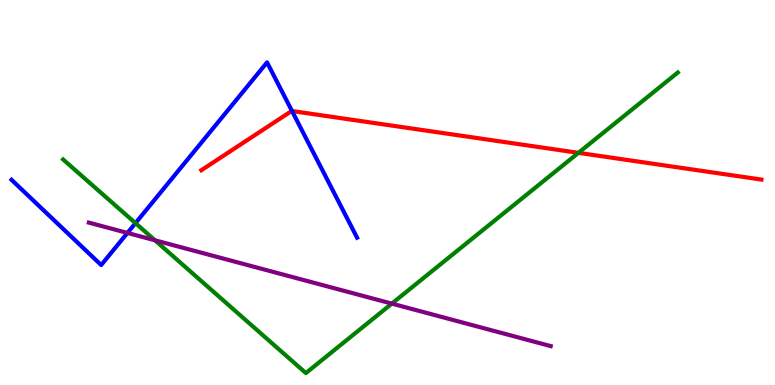[{'lines': ['blue', 'red'], 'intersections': [{'x': 3.77, 'y': 7.12}]}, {'lines': ['green', 'red'], 'intersections': [{'x': 7.46, 'y': 6.03}]}, {'lines': ['purple', 'red'], 'intersections': []}, {'lines': ['blue', 'green'], 'intersections': [{'x': 1.75, 'y': 4.2}]}, {'lines': ['blue', 'purple'], 'intersections': [{'x': 1.64, 'y': 3.95}]}, {'lines': ['green', 'purple'], 'intersections': [{'x': 2.0, 'y': 3.76}, {'x': 5.06, 'y': 2.11}]}]